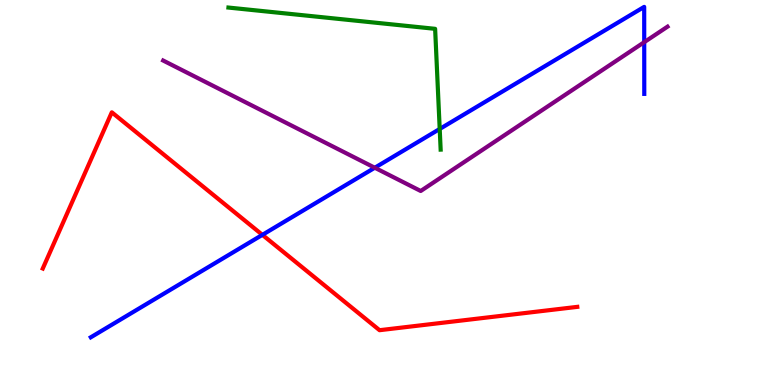[{'lines': ['blue', 'red'], 'intersections': [{'x': 3.39, 'y': 3.9}]}, {'lines': ['green', 'red'], 'intersections': []}, {'lines': ['purple', 'red'], 'intersections': []}, {'lines': ['blue', 'green'], 'intersections': [{'x': 5.67, 'y': 6.65}]}, {'lines': ['blue', 'purple'], 'intersections': [{'x': 4.84, 'y': 5.64}, {'x': 8.31, 'y': 8.9}]}, {'lines': ['green', 'purple'], 'intersections': []}]